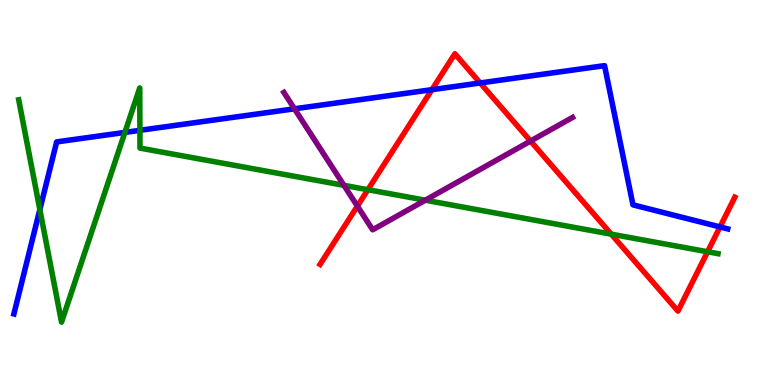[{'lines': ['blue', 'red'], 'intersections': [{'x': 5.57, 'y': 7.67}, {'x': 6.2, 'y': 7.85}, {'x': 9.29, 'y': 4.11}]}, {'lines': ['green', 'red'], 'intersections': [{'x': 4.75, 'y': 5.07}, {'x': 7.89, 'y': 3.92}, {'x': 9.13, 'y': 3.46}]}, {'lines': ['purple', 'red'], 'intersections': [{'x': 4.61, 'y': 4.65}, {'x': 6.85, 'y': 6.34}]}, {'lines': ['blue', 'green'], 'intersections': [{'x': 0.514, 'y': 4.56}, {'x': 1.61, 'y': 6.56}, {'x': 1.81, 'y': 6.62}]}, {'lines': ['blue', 'purple'], 'intersections': [{'x': 3.8, 'y': 7.17}]}, {'lines': ['green', 'purple'], 'intersections': [{'x': 4.44, 'y': 5.19}, {'x': 5.49, 'y': 4.8}]}]